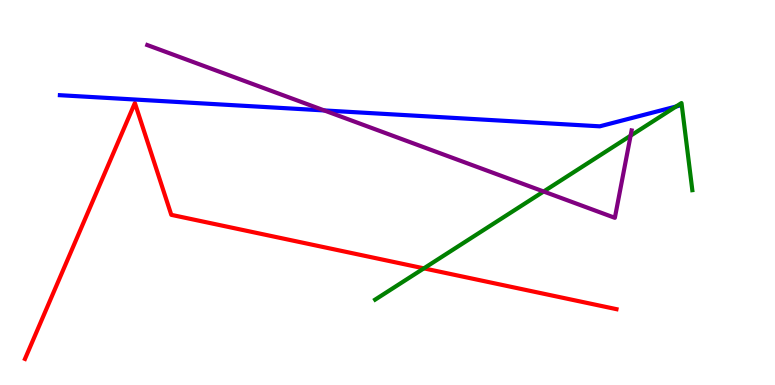[{'lines': ['blue', 'red'], 'intersections': []}, {'lines': ['green', 'red'], 'intersections': [{'x': 5.47, 'y': 3.03}]}, {'lines': ['purple', 'red'], 'intersections': []}, {'lines': ['blue', 'green'], 'intersections': [{'x': 8.72, 'y': 7.23}]}, {'lines': ['blue', 'purple'], 'intersections': [{'x': 4.18, 'y': 7.13}]}, {'lines': ['green', 'purple'], 'intersections': [{'x': 7.01, 'y': 5.03}, {'x': 8.14, 'y': 6.48}]}]